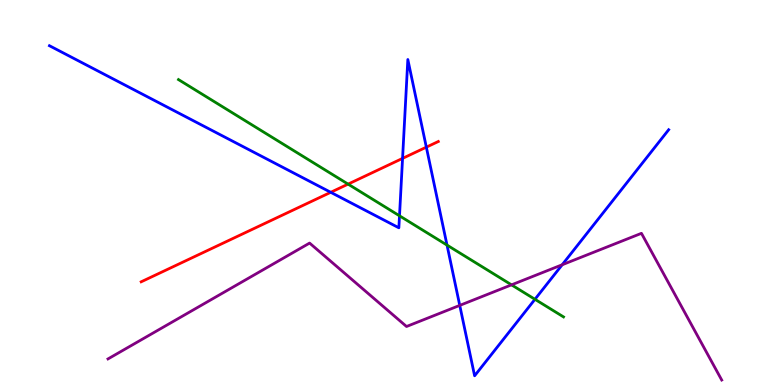[{'lines': ['blue', 'red'], 'intersections': [{'x': 4.27, 'y': 5.01}, {'x': 5.19, 'y': 5.89}, {'x': 5.5, 'y': 6.18}]}, {'lines': ['green', 'red'], 'intersections': [{'x': 4.49, 'y': 5.22}]}, {'lines': ['purple', 'red'], 'intersections': []}, {'lines': ['blue', 'green'], 'intersections': [{'x': 5.15, 'y': 4.39}, {'x': 5.77, 'y': 3.63}, {'x': 6.9, 'y': 2.23}]}, {'lines': ['blue', 'purple'], 'intersections': [{'x': 5.93, 'y': 2.07}, {'x': 7.25, 'y': 3.12}]}, {'lines': ['green', 'purple'], 'intersections': [{'x': 6.6, 'y': 2.6}]}]